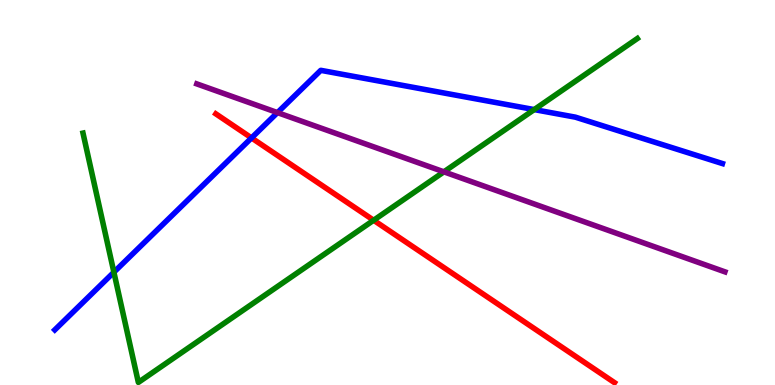[{'lines': ['blue', 'red'], 'intersections': [{'x': 3.25, 'y': 6.42}]}, {'lines': ['green', 'red'], 'intersections': [{'x': 4.82, 'y': 4.28}]}, {'lines': ['purple', 'red'], 'intersections': []}, {'lines': ['blue', 'green'], 'intersections': [{'x': 1.47, 'y': 2.93}, {'x': 6.89, 'y': 7.15}]}, {'lines': ['blue', 'purple'], 'intersections': [{'x': 3.58, 'y': 7.08}]}, {'lines': ['green', 'purple'], 'intersections': [{'x': 5.73, 'y': 5.54}]}]